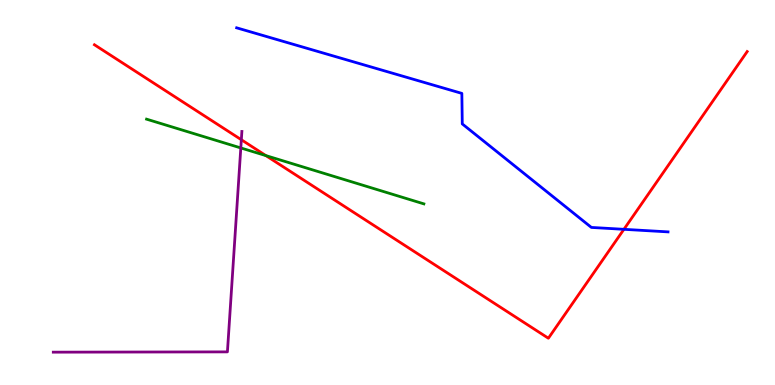[{'lines': ['blue', 'red'], 'intersections': [{'x': 8.05, 'y': 4.04}]}, {'lines': ['green', 'red'], 'intersections': [{'x': 3.43, 'y': 5.96}]}, {'lines': ['purple', 'red'], 'intersections': [{'x': 3.11, 'y': 6.37}]}, {'lines': ['blue', 'green'], 'intersections': []}, {'lines': ['blue', 'purple'], 'intersections': []}, {'lines': ['green', 'purple'], 'intersections': [{'x': 3.11, 'y': 6.16}]}]